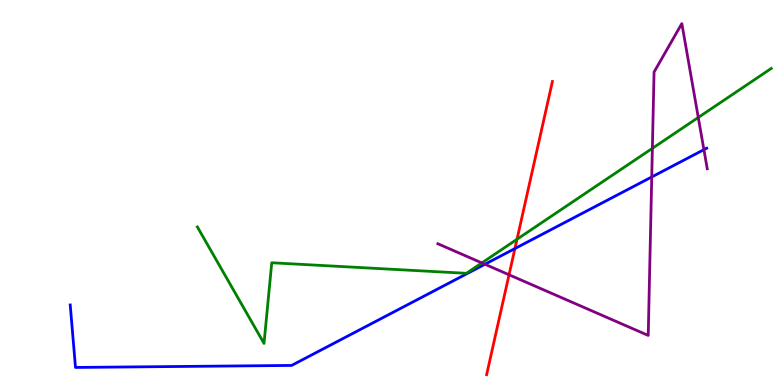[{'lines': ['blue', 'red'], 'intersections': [{'x': 6.64, 'y': 3.54}]}, {'lines': ['green', 'red'], 'intersections': [{'x': 6.67, 'y': 3.78}]}, {'lines': ['purple', 'red'], 'intersections': [{'x': 6.57, 'y': 2.86}]}, {'lines': ['blue', 'green'], 'intersections': []}, {'lines': ['blue', 'purple'], 'intersections': [{'x': 6.26, 'y': 3.14}, {'x': 8.41, 'y': 5.4}, {'x': 9.08, 'y': 6.11}]}, {'lines': ['green', 'purple'], 'intersections': [{'x': 6.22, 'y': 3.17}, {'x': 8.42, 'y': 6.15}, {'x': 9.01, 'y': 6.95}]}]